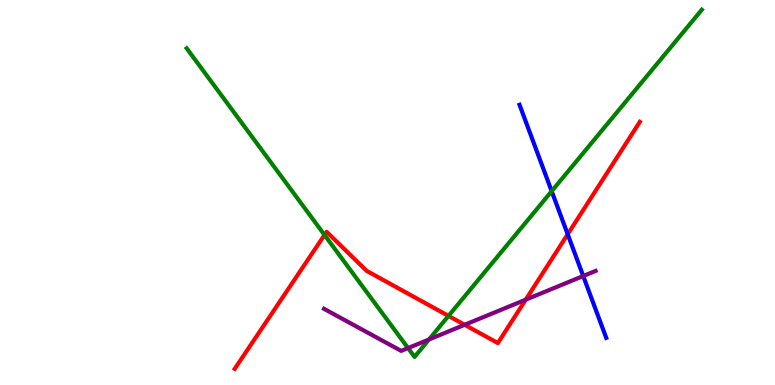[{'lines': ['blue', 'red'], 'intersections': [{'x': 7.33, 'y': 3.92}]}, {'lines': ['green', 'red'], 'intersections': [{'x': 4.19, 'y': 3.9}, {'x': 5.79, 'y': 1.79}]}, {'lines': ['purple', 'red'], 'intersections': [{'x': 6.0, 'y': 1.56}, {'x': 6.78, 'y': 2.22}]}, {'lines': ['blue', 'green'], 'intersections': [{'x': 7.12, 'y': 5.03}]}, {'lines': ['blue', 'purple'], 'intersections': [{'x': 7.53, 'y': 2.83}]}, {'lines': ['green', 'purple'], 'intersections': [{'x': 5.26, 'y': 0.959}, {'x': 5.54, 'y': 1.18}]}]